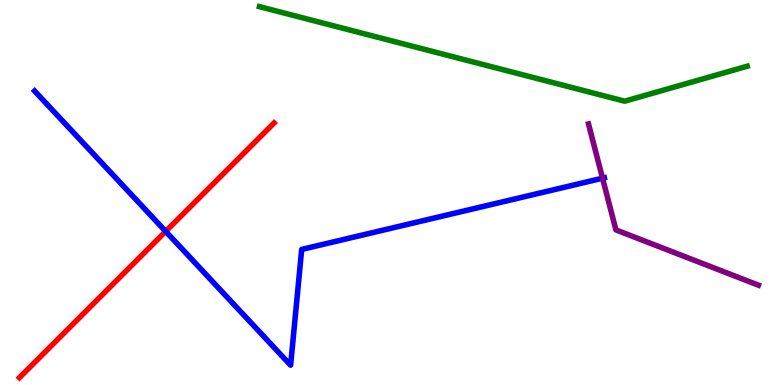[{'lines': ['blue', 'red'], 'intersections': [{'x': 2.14, 'y': 3.99}]}, {'lines': ['green', 'red'], 'intersections': []}, {'lines': ['purple', 'red'], 'intersections': []}, {'lines': ['blue', 'green'], 'intersections': []}, {'lines': ['blue', 'purple'], 'intersections': [{'x': 7.77, 'y': 5.37}]}, {'lines': ['green', 'purple'], 'intersections': []}]